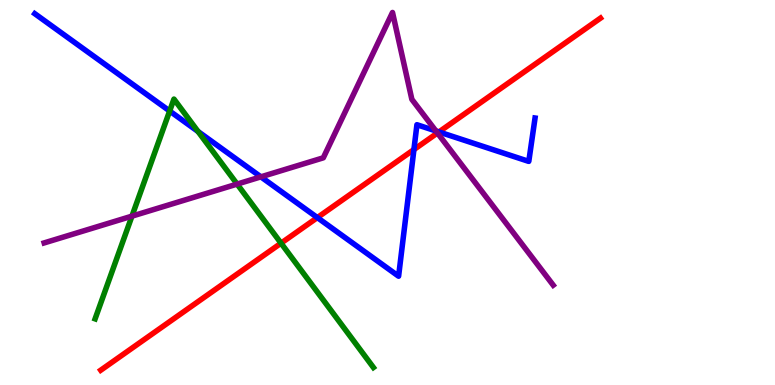[{'lines': ['blue', 'red'], 'intersections': [{'x': 4.09, 'y': 4.35}, {'x': 5.34, 'y': 6.12}, {'x': 5.66, 'y': 6.57}]}, {'lines': ['green', 'red'], 'intersections': [{'x': 3.63, 'y': 3.68}]}, {'lines': ['purple', 'red'], 'intersections': [{'x': 5.64, 'y': 6.55}]}, {'lines': ['blue', 'green'], 'intersections': [{'x': 2.19, 'y': 7.12}, {'x': 2.56, 'y': 6.58}]}, {'lines': ['blue', 'purple'], 'intersections': [{'x': 3.37, 'y': 5.41}, {'x': 5.62, 'y': 6.6}]}, {'lines': ['green', 'purple'], 'intersections': [{'x': 1.7, 'y': 4.39}, {'x': 3.06, 'y': 5.22}]}]